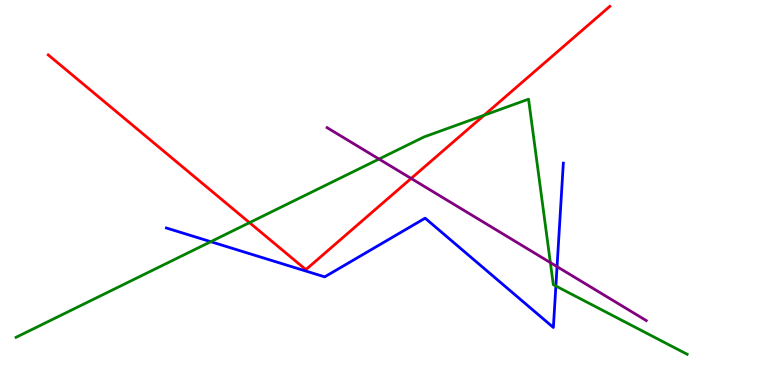[{'lines': ['blue', 'red'], 'intersections': []}, {'lines': ['green', 'red'], 'intersections': [{'x': 3.22, 'y': 4.22}, {'x': 6.25, 'y': 7.01}]}, {'lines': ['purple', 'red'], 'intersections': [{'x': 5.3, 'y': 5.36}]}, {'lines': ['blue', 'green'], 'intersections': [{'x': 2.72, 'y': 3.72}, {'x': 7.17, 'y': 2.57}]}, {'lines': ['blue', 'purple'], 'intersections': [{'x': 7.19, 'y': 3.07}]}, {'lines': ['green', 'purple'], 'intersections': [{'x': 4.89, 'y': 5.87}, {'x': 7.1, 'y': 3.18}]}]